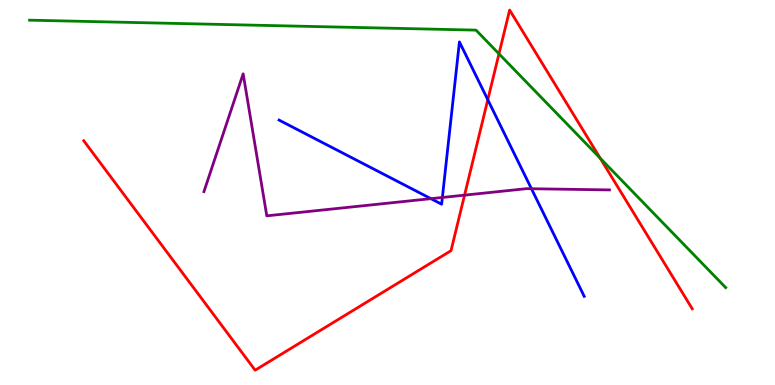[{'lines': ['blue', 'red'], 'intersections': [{'x': 6.29, 'y': 7.41}]}, {'lines': ['green', 'red'], 'intersections': [{'x': 6.44, 'y': 8.6}, {'x': 7.74, 'y': 5.89}]}, {'lines': ['purple', 'red'], 'intersections': [{'x': 5.99, 'y': 4.93}]}, {'lines': ['blue', 'green'], 'intersections': []}, {'lines': ['blue', 'purple'], 'intersections': [{'x': 5.56, 'y': 4.84}, {'x': 5.71, 'y': 4.87}, {'x': 6.86, 'y': 5.1}]}, {'lines': ['green', 'purple'], 'intersections': []}]